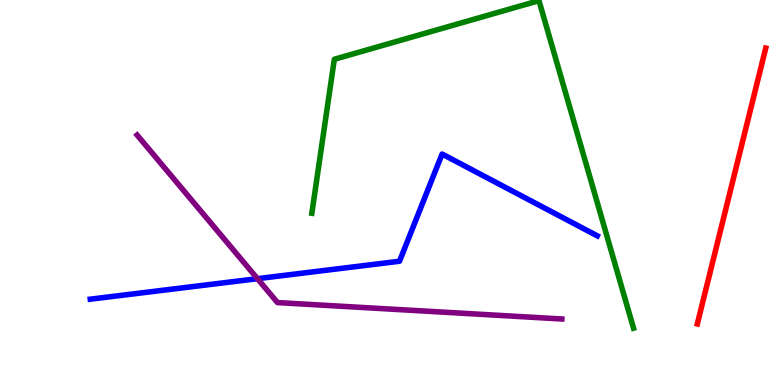[{'lines': ['blue', 'red'], 'intersections': []}, {'lines': ['green', 'red'], 'intersections': []}, {'lines': ['purple', 'red'], 'intersections': []}, {'lines': ['blue', 'green'], 'intersections': []}, {'lines': ['blue', 'purple'], 'intersections': [{'x': 3.32, 'y': 2.76}]}, {'lines': ['green', 'purple'], 'intersections': []}]